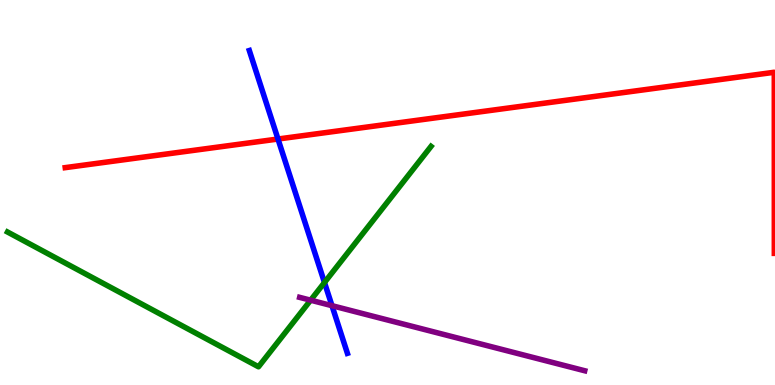[{'lines': ['blue', 'red'], 'intersections': [{'x': 3.59, 'y': 6.39}]}, {'lines': ['green', 'red'], 'intersections': []}, {'lines': ['purple', 'red'], 'intersections': []}, {'lines': ['blue', 'green'], 'intersections': [{'x': 4.19, 'y': 2.66}]}, {'lines': ['blue', 'purple'], 'intersections': [{'x': 4.28, 'y': 2.06}]}, {'lines': ['green', 'purple'], 'intersections': [{'x': 4.01, 'y': 2.2}]}]